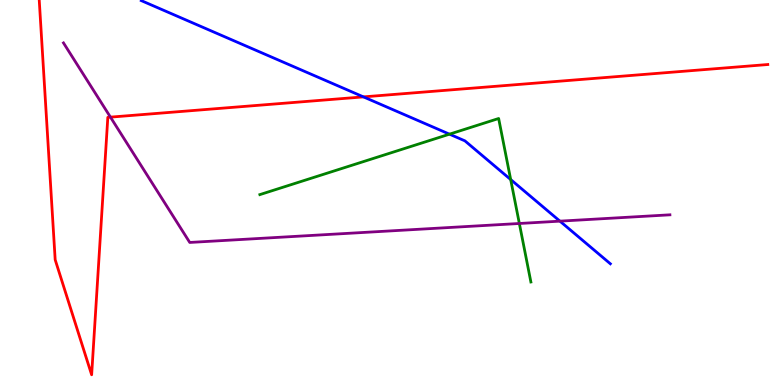[{'lines': ['blue', 'red'], 'intersections': [{'x': 4.69, 'y': 7.48}]}, {'lines': ['green', 'red'], 'intersections': []}, {'lines': ['purple', 'red'], 'intersections': [{'x': 1.43, 'y': 6.96}]}, {'lines': ['blue', 'green'], 'intersections': [{'x': 5.8, 'y': 6.52}, {'x': 6.59, 'y': 5.34}]}, {'lines': ['blue', 'purple'], 'intersections': [{'x': 7.22, 'y': 4.26}]}, {'lines': ['green', 'purple'], 'intersections': [{'x': 6.7, 'y': 4.2}]}]